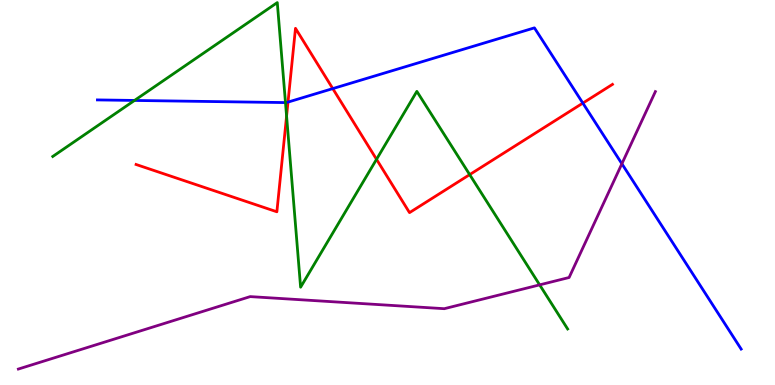[{'lines': ['blue', 'red'], 'intersections': [{'x': 3.72, 'y': 7.35}, {'x': 4.29, 'y': 7.7}, {'x': 7.52, 'y': 7.32}]}, {'lines': ['green', 'red'], 'intersections': [{'x': 3.7, 'y': 6.98}, {'x': 4.86, 'y': 5.86}, {'x': 6.06, 'y': 5.46}]}, {'lines': ['purple', 'red'], 'intersections': []}, {'lines': ['blue', 'green'], 'intersections': [{'x': 1.74, 'y': 7.39}, {'x': 3.68, 'y': 7.34}]}, {'lines': ['blue', 'purple'], 'intersections': [{'x': 8.02, 'y': 5.75}]}, {'lines': ['green', 'purple'], 'intersections': [{'x': 6.96, 'y': 2.6}]}]